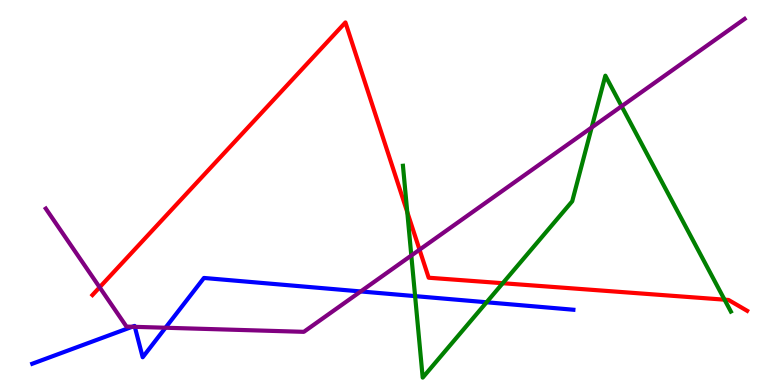[{'lines': ['blue', 'red'], 'intersections': []}, {'lines': ['green', 'red'], 'intersections': [{'x': 5.26, 'y': 4.49}, {'x': 6.49, 'y': 2.64}, {'x': 9.35, 'y': 2.22}]}, {'lines': ['purple', 'red'], 'intersections': [{'x': 1.29, 'y': 2.54}, {'x': 5.41, 'y': 3.51}]}, {'lines': ['blue', 'green'], 'intersections': [{'x': 5.36, 'y': 2.31}, {'x': 6.28, 'y': 2.15}]}, {'lines': ['blue', 'purple'], 'intersections': [{'x': 1.71, 'y': 1.51}, {'x': 1.74, 'y': 1.51}, {'x': 2.14, 'y': 1.49}, {'x': 4.65, 'y': 2.43}]}, {'lines': ['green', 'purple'], 'intersections': [{'x': 5.31, 'y': 3.36}, {'x': 7.63, 'y': 6.69}, {'x': 8.02, 'y': 7.24}]}]